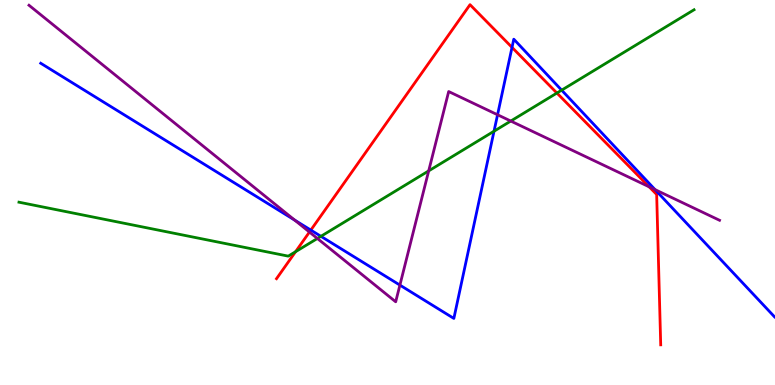[{'lines': ['blue', 'red'], 'intersections': [{'x': 4.01, 'y': 4.02}, {'x': 6.61, 'y': 8.77}]}, {'lines': ['green', 'red'], 'intersections': [{'x': 3.81, 'y': 3.46}, {'x': 7.19, 'y': 7.58}]}, {'lines': ['purple', 'red'], 'intersections': [{'x': 3.99, 'y': 3.97}, {'x': 8.38, 'y': 5.15}]}, {'lines': ['blue', 'green'], 'intersections': [{'x': 4.14, 'y': 3.86}, {'x': 6.37, 'y': 6.59}, {'x': 7.25, 'y': 7.66}]}, {'lines': ['blue', 'purple'], 'intersections': [{'x': 3.8, 'y': 4.28}, {'x': 5.16, 'y': 2.59}, {'x': 6.42, 'y': 7.02}, {'x': 8.45, 'y': 5.07}]}, {'lines': ['green', 'purple'], 'intersections': [{'x': 4.1, 'y': 3.81}, {'x': 5.53, 'y': 5.56}, {'x': 6.59, 'y': 6.86}]}]